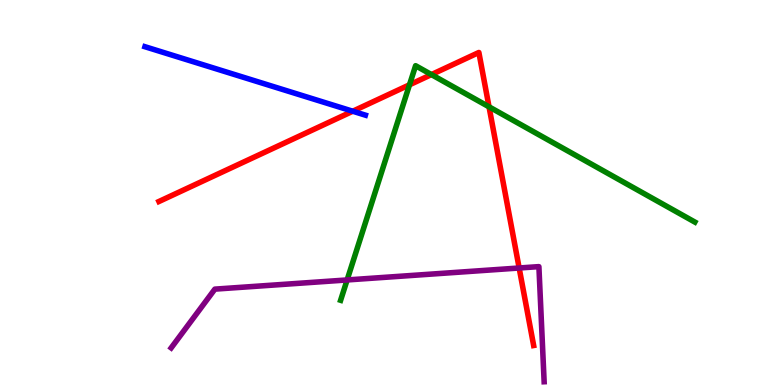[{'lines': ['blue', 'red'], 'intersections': [{'x': 4.55, 'y': 7.11}]}, {'lines': ['green', 'red'], 'intersections': [{'x': 5.28, 'y': 7.8}, {'x': 5.57, 'y': 8.06}, {'x': 6.31, 'y': 7.23}]}, {'lines': ['purple', 'red'], 'intersections': [{'x': 6.7, 'y': 3.04}]}, {'lines': ['blue', 'green'], 'intersections': []}, {'lines': ['blue', 'purple'], 'intersections': []}, {'lines': ['green', 'purple'], 'intersections': [{'x': 4.48, 'y': 2.73}]}]